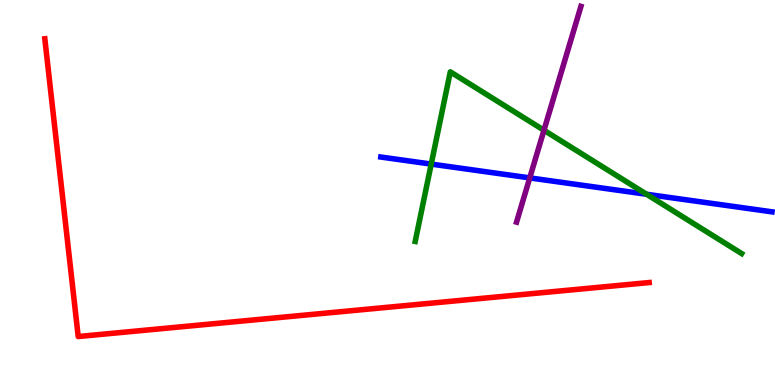[{'lines': ['blue', 'red'], 'intersections': []}, {'lines': ['green', 'red'], 'intersections': []}, {'lines': ['purple', 'red'], 'intersections': []}, {'lines': ['blue', 'green'], 'intersections': [{'x': 5.56, 'y': 5.74}, {'x': 8.34, 'y': 4.95}]}, {'lines': ['blue', 'purple'], 'intersections': [{'x': 6.84, 'y': 5.38}]}, {'lines': ['green', 'purple'], 'intersections': [{'x': 7.02, 'y': 6.62}]}]